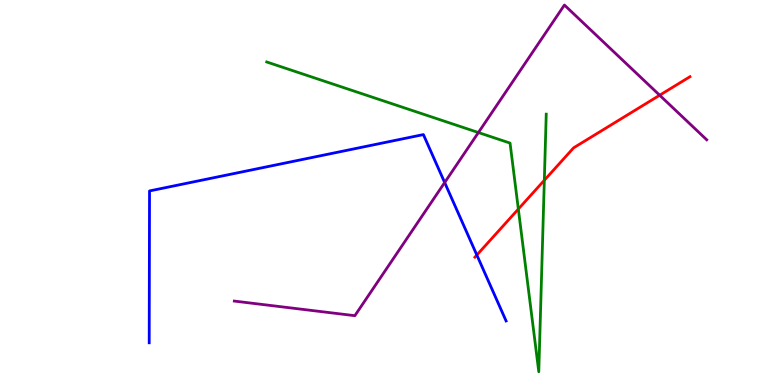[{'lines': ['blue', 'red'], 'intersections': [{'x': 6.15, 'y': 3.38}]}, {'lines': ['green', 'red'], 'intersections': [{'x': 6.69, 'y': 4.57}, {'x': 7.02, 'y': 5.32}]}, {'lines': ['purple', 'red'], 'intersections': [{'x': 8.51, 'y': 7.53}]}, {'lines': ['blue', 'green'], 'intersections': []}, {'lines': ['blue', 'purple'], 'intersections': [{'x': 5.74, 'y': 5.26}]}, {'lines': ['green', 'purple'], 'intersections': [{'x': 6.17, 'y': 6.56}]}]